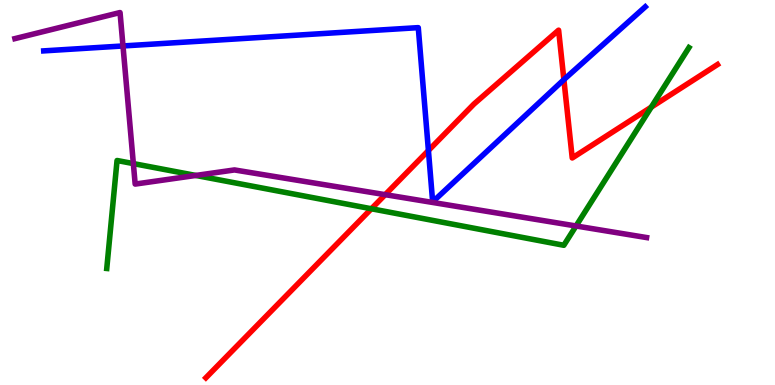[{'lines': ['blue', 'red'], 'intersections': [{'x': 5.53, 'y': 6.09}, {'x': 7.28, 'y': 7.93}]}, {'lines': ['green', 'red'], 'intersections': [{'x': 4.79, 'y': 4.58}, {'x': 8.4, 'y': 7.22}]}, {'lines': ['purple', 'red'], 'intersections': [{'x': 4.97, 'y': 4.94}]}, {'lines': ['blue', 'green'], 'intersections': []}, {'lines': ['blue', 'purple'], 'intersections': [{'x': 1.59, 'y': 8.81}]}, {'lines': ['green', 'purple'], 'intersections': [{'x': 1.72, 'y': 5.75}, {'x': 2.53, 'y': 5.44}, {'x': 7.43, 'y': 4.13}]}]